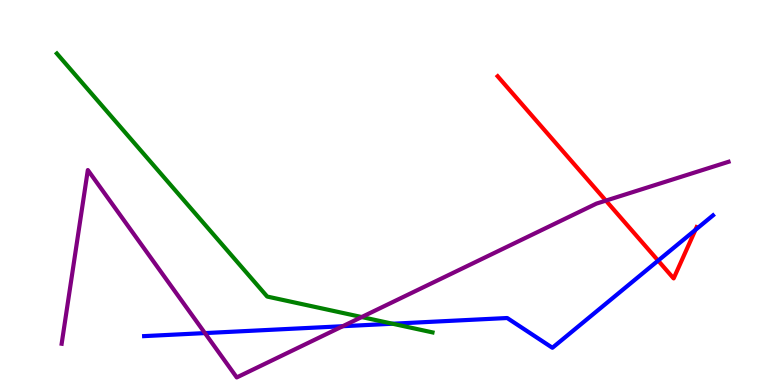[{'lines': ['blue', 'red'], 'intersections': [{'x': 8.49, 'y': 3.23}, {'x': 8.97, 'y': 4.03}]}, {'lines': ['green', 'red'], 'intersections': []}, {'lines': ['purple', 'red'], 'intersections': [{'x': 7.82, 'y': 4.79}]}, {'lines': ['blue', 'green'], 'intersections': [{'x': 5.07, 'y': 1.59}]}, {'lines': ['blue', 'purple'], 'intersections': [{'x': 2.64, 'y': 1.35}, {'x': 4.42, 'y': 1.53}]}, {'lines': ['green', 'purple'], 'intersections': [{'x': 4.67, 'y': 1.77}]}]